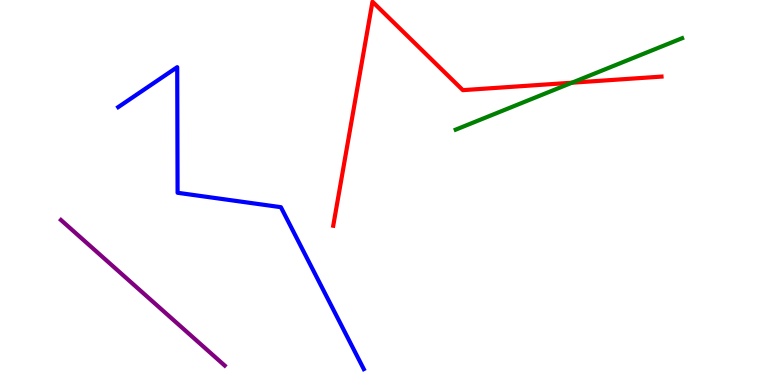[{'lines': ['blue', 'red'], 'intersections': []}, {'lines': ['green', 'red'], 'intersections': [{'x': 7.38, 'y': 7.85}]}, {'lines': ['purple', 'red'], 'intersections': []}, {'lines': ['blue', 'green'], 'intersections': []}, {'lines': ['blue', 'purple'], 'intersections': []}, {'lines': ['green', 'purple'], 'intersections': []}]